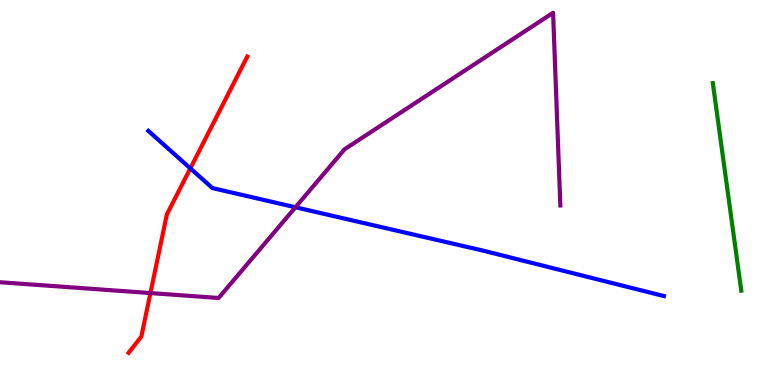[{'lines': ['blue', 'red'], 'intersections': [{'x': 2.46, 'y': 5.63}]}, {'lines': ['green', 'red'], 'intersections': []}, {'lines': ['purple', 'red'], 'intersections': [{'x': 1.94, 'y': 2.39}]}, {'lines': ['blue', 'green'], 'intersections': []}, {'lines': ['blue', 'purple'], 'intersections': [{'x': 3.81, 'y': 4.62}]}, {'lines': ['green', 'purple'], 'intersections': []}]